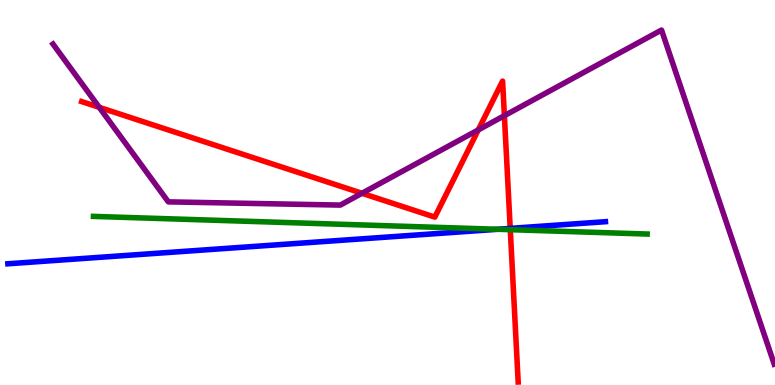[{'lines': ['blue', 'red'], 'intersections': [{'x': 6.58, 'y': 4.07}]}, {'lines': ['green', 'red'], 'intersections': [{'x': 6.58, 'y': 4.03}]}, {'lines': ['purple', 'red'], 'intersections': [{'x': 1.28, 'y': 7.21}, {'x': 4.67, 'y': 4.98}, {'x': 6.17, 'y': 6.63}, {'x': 6.51, 'y': 7.0}]}, {'lines': ['blue', 'green'], 'intersections': [{'x': 6.42, 'y': 4.04}]}, {'lines': ['blue', 'purple'], 'intersections': []}, {'lines': ['green', 'purple'], 'intersections': []}]